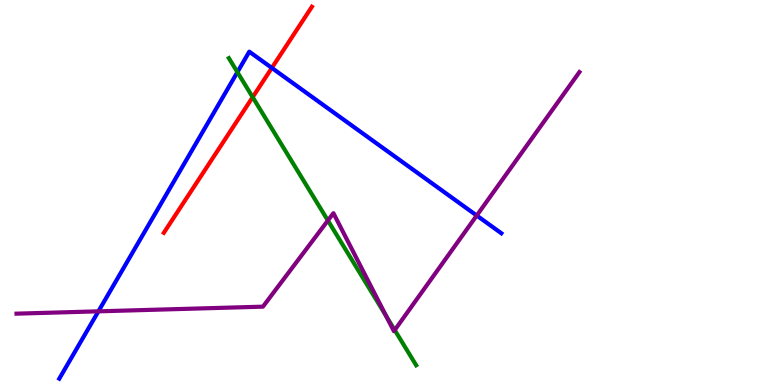[{'lines': ['blue', 'red'], 'intersections': [{'x': 3.51, 'y': 8.24}]}, {'lines': ['green', 'red'], 'intersections': [{'x': 3.26, 'y': 7.48}]}, {'lines': ['purple', 'red'], 'intersections': []}, {'lines': ['blue', 'green'], 'intersections': [{'x': 3.06, 'y': 8.13}]}, {'lines': ['blue', 'purple'], 'intersections': [{'x': 1.27, 'y': 1.91}, {'x': 6.15, 'y': 4.4}]}, {'lines': ['green', 'purple'], 'intersections': [{'x': 4.23, 'y': 4.27}, {'x': 4.98, 'y': 1.79}, {'x': 5.09, 'y': 1.43}]}]